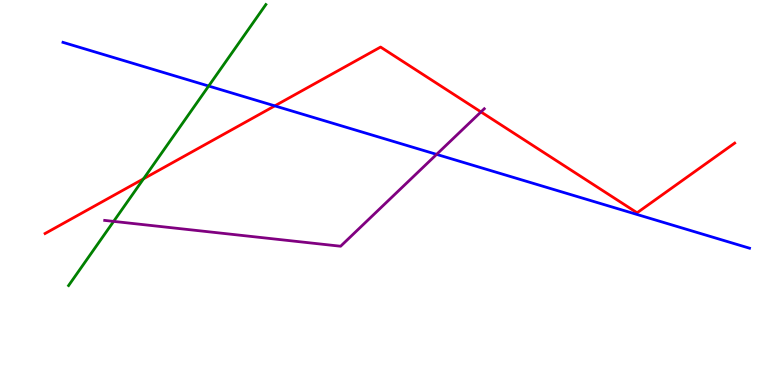[{'lines': ['blue', 'red'], 'intersections': [{'x': 3.55, 'y': 7.25}]}, {'lines': ['green', 'red'], 'intersections': [{'x': 1.85, 'y': 5.36}]}, {'lines': ['purple', 'red'], 'intersections': [{'x': 6.21, 'y': 7.09}]}, {'lines': ['blue', 'green'], 'intersections': [{'x': 2.69, 'y': 7.77}]}, {'lines': ['blue', 'purple'], 'intersections': [{'x': 5.63, 'y': 5.99}]}, {'lines': ['green', 'purple'], 'intersections': [{'x': 1.47, 'y': 4.25}]}]